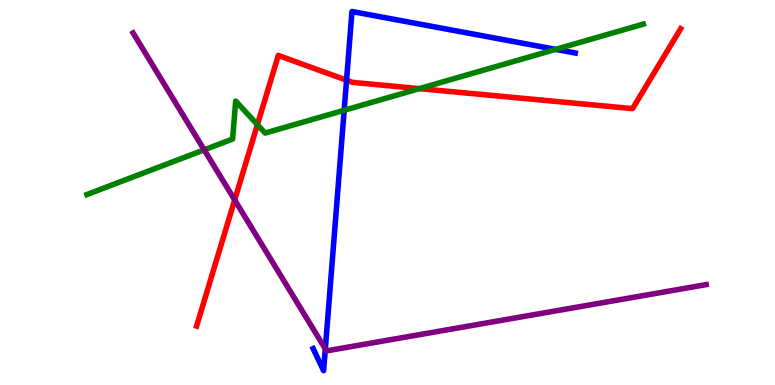[{'lines': ['blue', 'red'], 'intersections': [{'x': 4.47, 'y': 7.92}]}, {'lines': ['green', 'red'], 'intersections': [{'x': 3.32, 'y': 6.76}, {'x': 5.41, 'y': 7.7}]}, {'lines': ['purple', 'red'], 'intersections': [{'x': 3.03, 'y': 4.81}]}, {'lines': ['blue', 'green'], 'intersections': [{'x': 4.44, 'y': 7.14}, {'x': 7.17, 'y': 8.72}]}, {'lines': ['blue', 'purple'], 'intersections': [{'x': 4.2, 'y': 0.938}]}, {'lines': ['green', 'purple'], 'intersections': [{'x': 2.63, 'y': 6.11}]}]